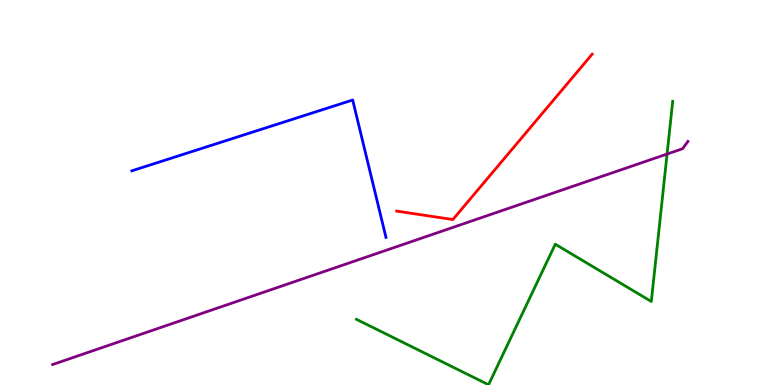[{'lines': ['blue', 'red'], 'intersections': []}, {'lines': ['green', 'red'], 'intersections': []}, {'lines': ['purple', 'red'], 'intersections': []}, {'lines': ['blue', 'green'], 'intersections': []}, {'lines': ['blue', 'purple'], 'intersections': []}, {'lines': ['green', 'purple'], 'intersections': [{'x': 8.61, 'y': 6.0}]}]